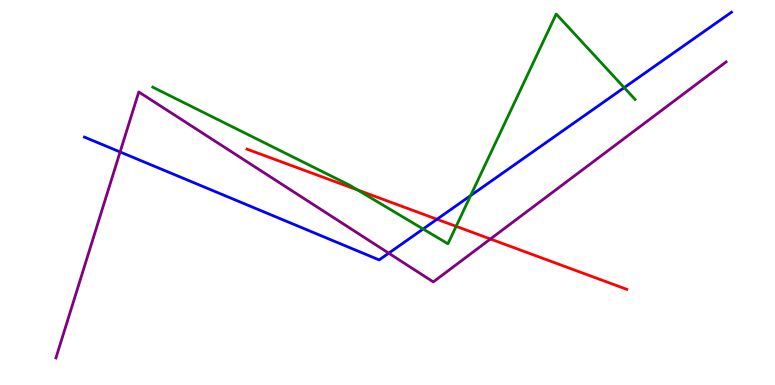[{'lines': ['blue', 'red'], 'intersections': [{'x': 5.64, 'y': 4.3}]}, {'lines': ['green', 'red'], 'intersections': [{'x': 4.62, 'y': 5.06}, {'x': 5.89, 'y': 4.12}]}, {'lines': ['purple', 'red'], 'intersections': [{'x': 6.33, 'y': 3.79}]}, {'lines': ['blue', 'green'], 'intersections': [{'x': 5.46, 'y': 4.05}, {'x': 6.07, 'y': 4.92}, {'x': 8.05, 'y': 7.72}]}, {'lines': ['blue', 'purple'], 'intersections': [{'x': 1.55, 'y': 6.05}, {'x': 5.02, 'y': 3.42}]}, {'lines': ['green', 'purple'], 'intersections': []}]